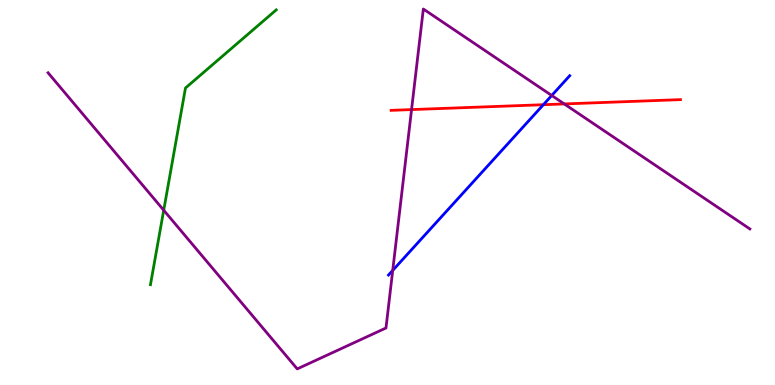[{'lines': ['blue', 'red'], 'intersections': [{'x': 7.01, 'y': 7.28}]}, {'lines': ['green', 'red'], 'intersections': []}, {'lines': ['purple', 'red'], 'intersections': [{'x': 5.31, 'y': 7.15}, {'x': 7.28, 'y': 7.3}]}, {'lines': ['blue', 'green'], 'intersections': []}, {'lines': ['blue', 'purple'], 'intersections': [{'x': 5.07, 'y': 2.98}, {'x': 7.12, 'y': 7.52}]}, {'lines': ['green', 'purple'], 'intersections': [{'x': 2.11, 'y': 4.54}]}]